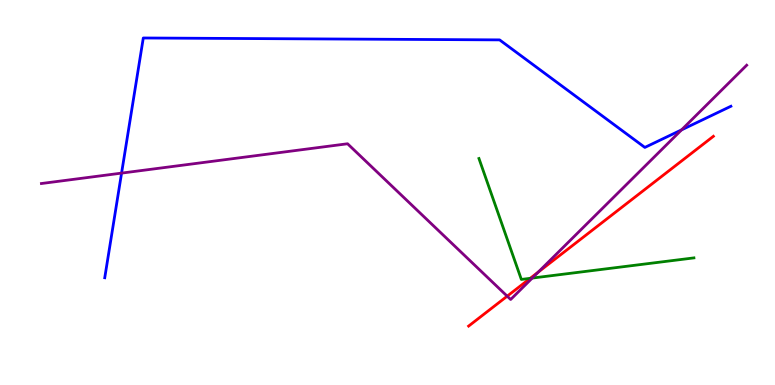[{'lines': ['blue', 'red'], 'intersections': []}, {'lines': ['green', 'red'], 'intersections': [{'x': 6.84, 'y': 2.77}]}, {'lines': ['purple', 'red'], 'intersections': [{'x': 6.54, 'y': 2.31}, {'x': 6.95, 'y': 2.93}]}, {'lines': ['blue', 'green'], 'intersections': []}, {'lines': ['blue', 'purple'], 'intersections': [{'x': 1.57, 'y': 5.5}, {'x': 8.79, 'y': 6.63}]}, {'lines': ['green', 'purple'], 'intersections': [{'x': 6.87, 'y': 2.78}]}]